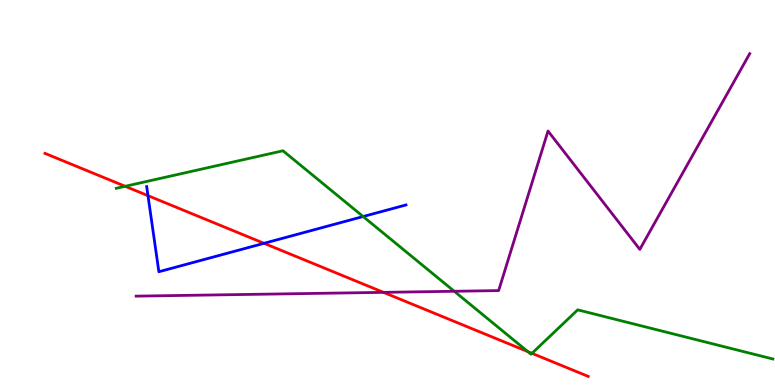[{'lines': ['blue', 'red'], 'intersections': [{'x': 1.91, 'y': 4.92}, {'x': 3.41, 'y': 3.68}]}, {'lines': ['green', 'red'], 'intersections': [{'x': 1.62, 'y': 5.16}, {'x': 6.81, 'y': 0.867}, {'x': 6.86, 'y': 0.823}]}, {'lines': ['purple', 'red'], 'intersections': [{'x': 4.95, 'y': 2.41}]}, {'lines': ['blue', 'green'], 'intersections': [{'x': 4.69, 'y': 4.38}]}, {'lines': ['blue', 'purple'], 'intersections': []}, {'lines': ['green', 'purple'], 'intersections': [{'x': 5.86, 'y': 2.43}]}]